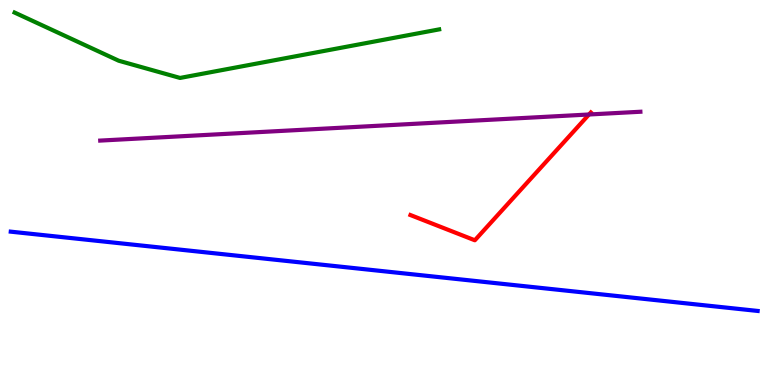[{'lines': ['blue', 'red'], 'intersections': []}, {'lines': ['green', 'red'], 'intersections': []}, {'lines': ['purple', 'red'], 'intersections': [{'x': 7.6, 'y': 7.03}]}, {'lines': ['blue', 'green'], 'intersections': []}, {'lines': ['blue', 'purple'], 'intersections': []}, {'lines': ['green', 'purple'], 'intersections': []}]